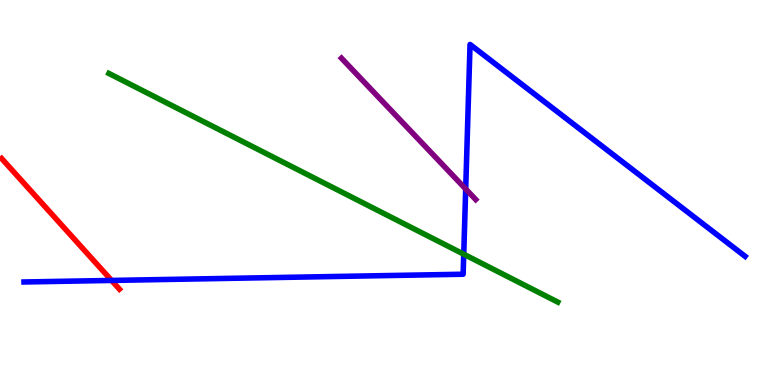[{'lines': ['blue', 'red'], 'intersections': [{'x': 1.44, 'y': 2.72}]}, {'lines': ['green', 'red'], 'intersections': []}, {'lines': ['purple', 'red'], 'intersections': []}, {'lines': ['blue', 'green'], 'intersections': [{'x': 5.98, 'y': 3.4}]}, {'lines': ['blue', 'purple'], 'intersections': [{'x': 6.01, 'y': 5.09}]}, {'lines': ['green', 'purple'], 'intersections': []}]